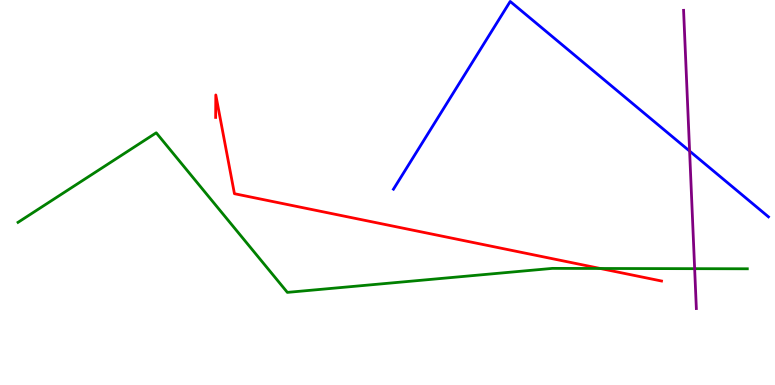[{'lines': ['blue', 'red'], 'intersections': []}, {'lines': ['green', 'red'], 'intersections': [{'x': 7.75, 'y': 3.03}]}, {'lines': ['purple', 'red'], 'intersections': []}, {'lines': ['blue', 'green'], 'intersections': []}, {'lines': ['blue', 'purple'], 'intersections': [{'x': 8.9, 'y': 6.08}]}, {'lines': ['green', 'purple'], 'intersections': [{'x': 8.96, 'y': 3.02}]}]